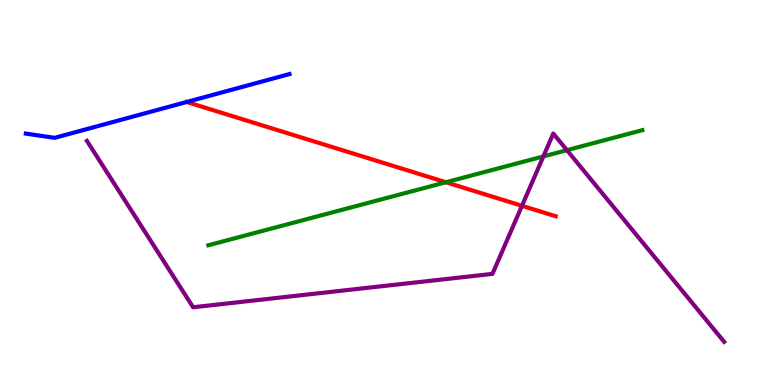[{'lines': ['blue', 'red'], 'intersections': []}, {'lines': ['green', 'red'], 'intersections': [{'x': 5.75, 'y': 5.27}]}, {'lines': ['purple', 'red'], 'intersections': [{'x': 6.74, 'y': 4.65}]}, {'lines': ['blue', 'green'], 'intersections': []}, {'lines': ['blue', 'purple'], 'intersections': []}, {'lines': ['green', 'purple'], 'intersections': [{'x': 7.01, 'y': 5.94}, {'x': 7.32, 'y': 6.1}]}]